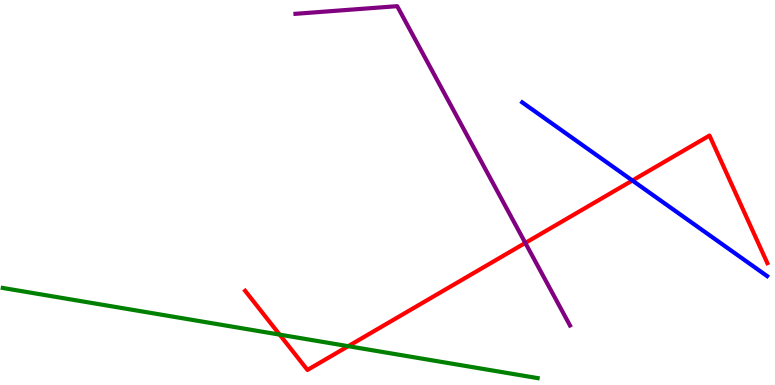[{'lines': ['blue', 'red'], 'intersections': [{'x': 8.16, 'y': 5.31}]}, {'lines': ['green', 'red'], 'intersections': [{'x': 3.61, 'y': 1.31}, {'x': 4.49, 'y': 1.01}]}, {'lines': ['purple', 'red'], 'intersections': [{'x': 6.78, 'y': 3.69}]}, {'lines': ['blue', 'green'], 'intersections': []}, {'lines': ['blue', 'purple'], 'intersections': []}, {'lines': ['green', 'purple'], 'intersections': []}]